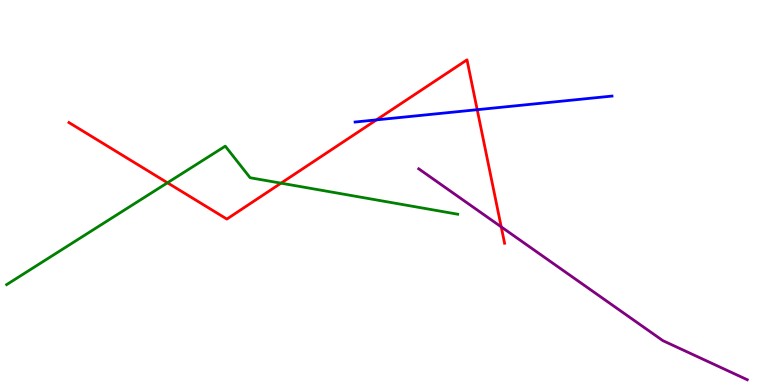[{'lines': ['blue', 'red'], 'intersections': [{'x': 4.86, 'y': 6.89}, {'x': 6.16, 'y': 7.15}]}, {'lines': ['green', 'red'], 'intersections': [{'x': 2.16, 'y': 5.25}, {'x': 3.63, 'y': 5.24}]}, {'lines': ['purple', 'red'], 'intersections': [{'x': 6.47, 'y': 4.11}]}, {'lines': ['blue', 'green'], 'intersections': []}, {'lines': ['blue', 'purple'], 'intersections': []}, {'lines': ['green', 'purple'], 'intersections': []}]